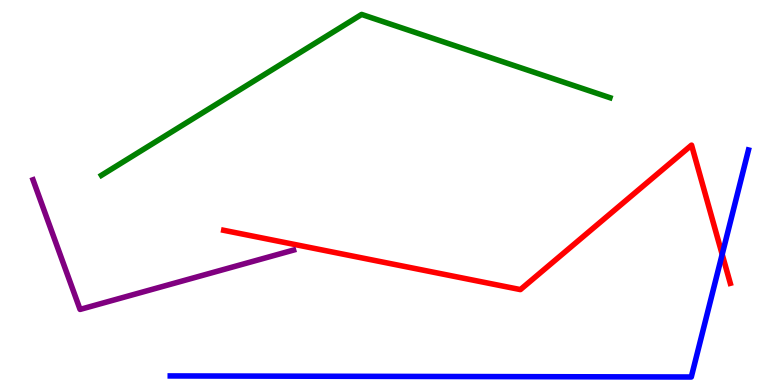[{'lines': ['blue', 'red'], 'intersections': [{'x': 9.32, 'y': 3.39}]}, {'lines': ['green', 'red'], 'intersections': []}, {'lines': ['purple', 'red'], 'intersections': []}, {'lines': ['blue', 'green'], 'intersections': []}, {'lines': ['blue', 'purple'], 'intersections': []}, {'lines': ['green', 'purple'], 'intersections': []}]